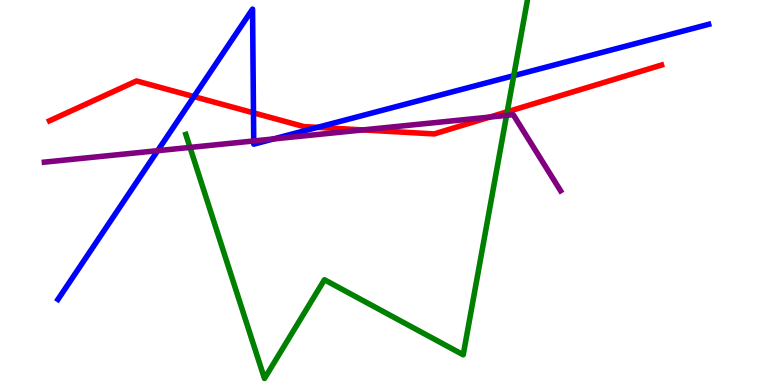[{'lines': ['blue', 'red'], 'intersections': [{'x': 2.5, 'y': 7.49}, {'x': 3.27, 'y': 7.07}, {'x': 4.1, 'y': 6.69}]}, {'lines': ['green', 'red'], 'intersections': [{'x': 6.54, 'y': 7.1}]}, {'lines': ['purple', 'red'], 'intersections': [{'x': 4.68, 'y': 6.63}, {'x': 6.32, 'y': 6.96}]}, {'lines': ['blue', 'green'], 'intersections': [{'x': 6.63, 'y': 8.03}]}, {'lines': ['blue', 'purple'], 'intersections': [{'x': 2.03, 'y': 6.09}, {'x': 3.27, 'y': 6.34}, {'x': 3.53, 'y': 6.39}]}, {'lines': ['green', 'purple'], 'intersections': [{'x': 2.45, 'y': 6.17}, {'x': 6.54, 'y': 7.0}]}]